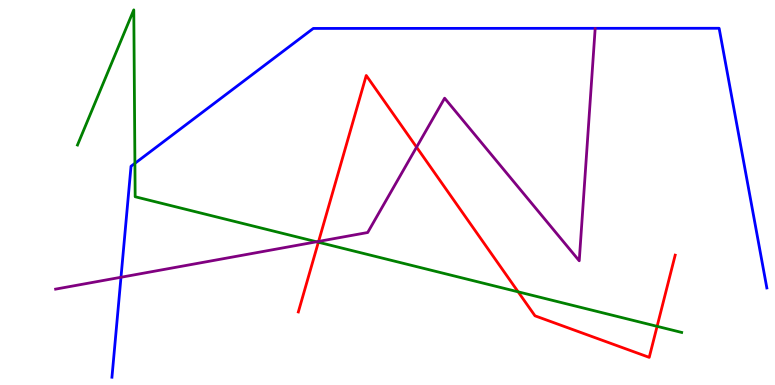[{'lines': ['blue', 'red'], 'intersections': []}, {'lines': ['green', 'red'], 'intersections': [{'x': 4.11, 'y': 3.71}, {'x': 6.69, 'y': 2.42}, {'x': 8.48, 'y': 1.52}]}, {'lines': ['purple', 'red'], 'intersections': [{'x': 4.11, 'y': 3.73}, {'x': 5.38, 'y': 6.18}]}, {'lines': ['blue', 'green'], 'intersections': [{'x': 1.74, 'y': 5.76}]}, {'lines': ['blue', 'purple'], 'intersections': [{'x': 1.56, 'y': 2.8}]}, {'lines': ['green', 'purple'], 'intersections': [{'x': 4.08, 'y': 3.72}]}]